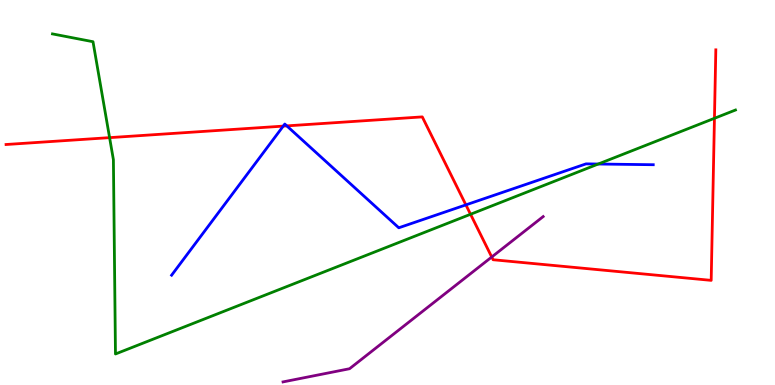[{'lines': ['blue', 'red'], 'intersections': [{'x': 3.65, 'y': 6.72}, {'x': 3.7, 'y': 6.73}, {'x': 6.01, 'y': 4.68}]}, {'lines': ['green', 'red'], 'intersections': [{'x': 1.41, 'y': 6.42}, {'x': 6.07, 'y': 4.43}, {'x': 9.22, 'y': 6.93}]}, {'lines': ['purple', 'red'], 'intersections': [{'x': 6.34, 'y': 3.32}]}, {'lines': ['blue', 'green'], 'intersections': [{'x': 7.72, 'y': 5.74}]}, {'lines': ['blue', 'purple'], 'intersections': []}, {'lines': ['green', 'purple'], 'intersections': []}]